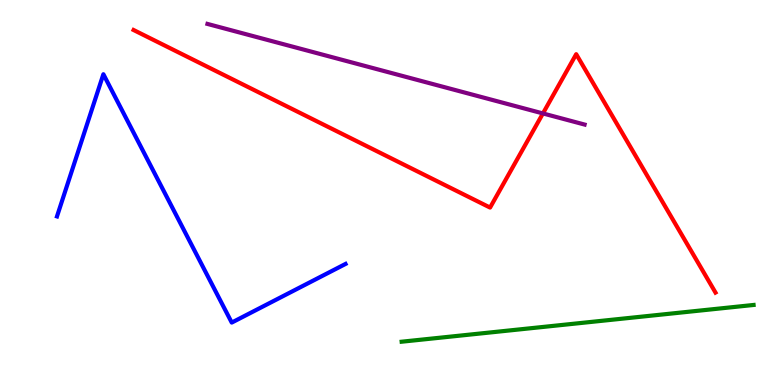[{'lines': ['blue', 'red'], 'intersections': []}, {'lines': ['green', 'red'], 'intersections': []}, {'lines': ['purple', 'red'], 'intersections': [{'x': 7.01, 'y': 7.05}]}, {'lines': ['blue', 'green'], 'intersections': []}, {'lines': ['blue', 'purple'], 'intersections': []}, {'lines': ['green', 'purple'], 'intersections': []}]